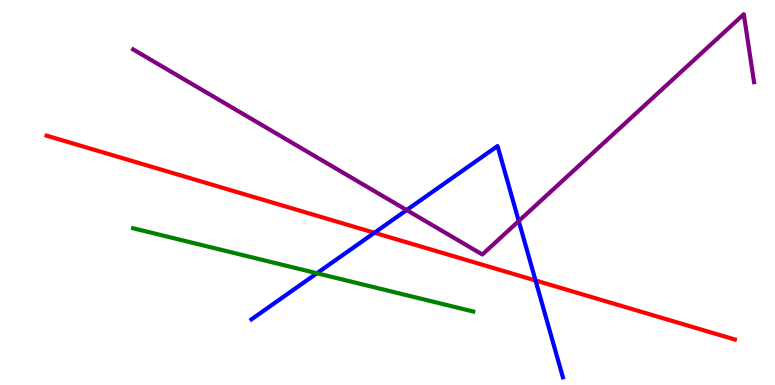[{'lines': ['blue', 'red'], 'intersections': [{'x': 4.83, 'y': 3.95}, {'x': 6.91, 'y': 2.71}]}, {'lines': ['green', 'red'], 'intersections': []}, {'lines': ['purple', 'red'], 'intersections': []}, {'lines': ['blue', 'green'], 'intersections': [{'x': 4.09, 'y': 2.9}]}, {'lines': ['blue', 'purple'], 'intersections': [{'x': 5.25, 'y': 4.54}, {'x': 6.69, 'y': 4.26}]}, {'lines': ['green', 'purple'], 'intersections': []}]